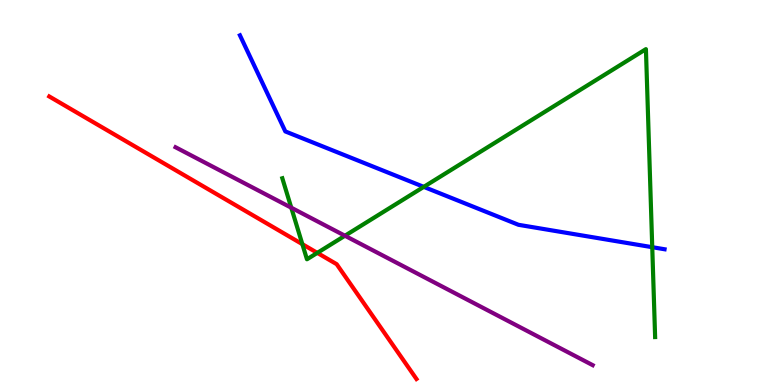[{'lines': ['blue', 'red'], 'intersections': []}, {'lines': ['green', 'red'], 'intersections': [{'x': 3.9, 'y': 3.66}, {'x': 4.09, 'y': 3.43}]}, {'lines': ['purple', 'red'], 'intersections': []}, {'lines': ['blue', 'green'], 'intersections': [{'x': 5.47, 'y': 5.15}, {'x': 8.42, 'y': 3.58}]}, {'lines': ['blue', 'purple'], 'intersections': []}, {'lines': ['green', 'purple'], 'intersections': [{'x': 3.76, 'y': 4.61}, {'x': 4.45, 'y': 3.88}]}]